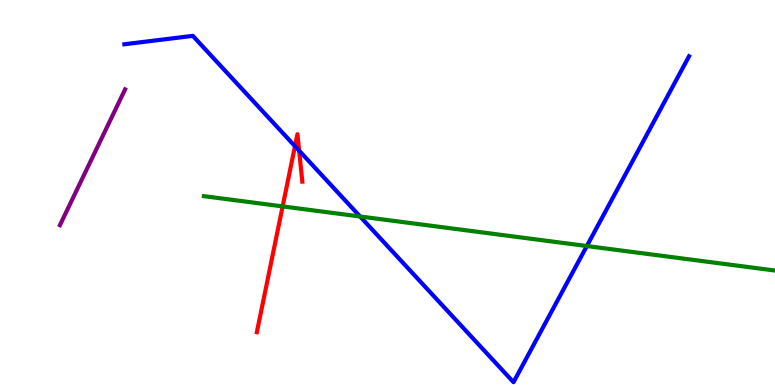[{'lines': ['blue', 'red'], 'intersections': [{'x': 3.81, 'y': 6.2}, {'x': 3.86, 'y': 6.09}]}, {'lines': ['green', 'red'], 'intersections': [{'x': 3.65, 'y': 4.64}]}, {'lines': ['purple', 'red'], 'intersections': []}, {'lines': ['blue', 'green'], 'intersections': [{'x': 4.65, 'y': 4.38}, {'x': 7.57, 'y': 3.61}]}, {'lines': ['blue', 'purple'], 'intersections': []}, {'lines': ['green', 'purple'], 'intersections': []}]